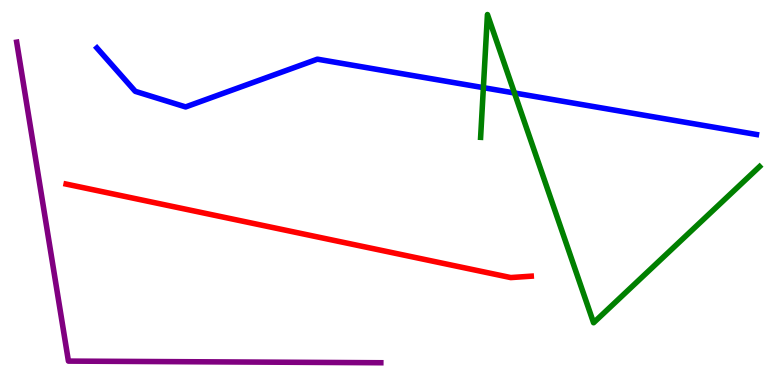[{'lines': ['blue', 'red'], 'intersections': []}, {'lines': ['green', 'red'], 'intersections': []}, {'lines': ['purple', 'red'], 'intersections': []}, {'lines': ['blue', 'green'], 'intersections': [{'x': 6.24, 'y': 7.72}, {'x': 6.64, 'y': 7.58}]}, {'lines': ['blue', 'purple'], 'intersections': []}, {'lines': ['green', 'purple'], 'intersections': []}]